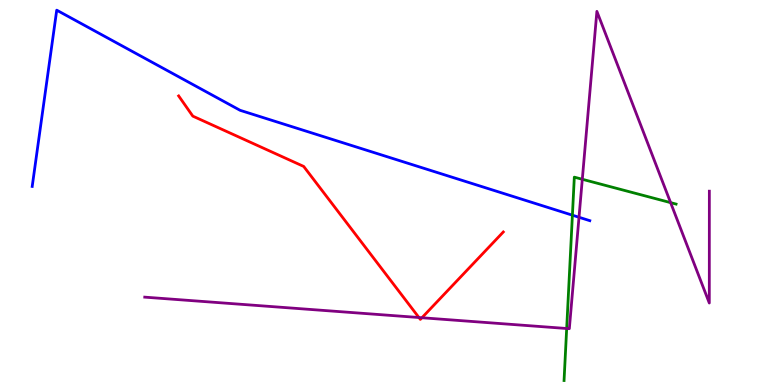[{'lines': ['blue', 'red'], 'intersections': []}, {'lines': ['green', 'red'], 'intersections': []}, {'lines': ['purple', 'red'], 'intersections': [{'x': 5.41, 'y': 1.75}, {'x': 5.44, 'y': 1.75}]}, {'lines': ['blue', 'green'], 'intersections': [{'x': 7.39, 'y': 4.41}]}, {'lines': ['blue', 'purple'], 'intersections': [{'x': 7.47, 'y': 4.36}]}, {'lines': ['green', 'purple'], 'intersections': [{'x': 7.31, 'y': 1.47}, {'x': 7.51, 'y': 5.34}, {'x': 8.65, 'y': 4.74}]}]